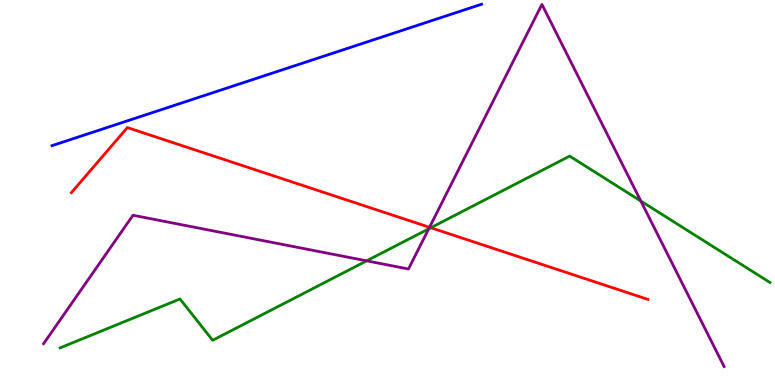[{'lines': ['blue', 'red'], 'intersections': []}, {'lines': ['green', 'red'], 'intersections': [{'x': 5.56, 'y': 4.08}]}, {'lines': ['purple', 'red'], 'intersections': [{'x': 5.54, 'y': 4.1}]}, {'lines': ['blue', 'green'], 'intersections': []}, {'lines': ['blue', 'purple'], 'intersections': []}, {'lines': ['green', 'purple'], 'intersections': [{'x': 4.73, 'y': 3.22}, {'x': 5.53, 'y': 4.06}, {'x': 8.27, 'y': 4.78}]}]